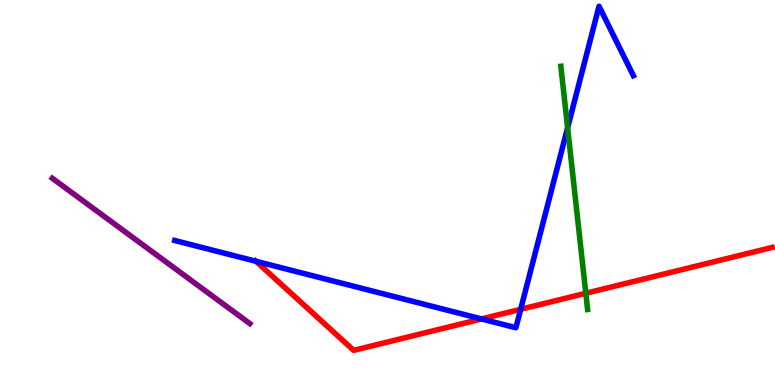[{'lines': ['blue', 'red'], 'intersections': [{'x': 3.3, 'y': 3.21}, {'x': 6.21, 'y': 1.72}, {'x': 6.72, 'y': 1.97}]}, {'lines': ['green', 'red'], 'intersections': [{'x': 7.56, 'y': 2.38}]}, {'lines': ['purple', 'red'], 'intersections': []}, {'lines': ['blue', 'green'], 'intersections': [{'x': 7.32, 'y': 6.68}]}, {'lines': ['blue', 'purple'], 'intersections': []}, {'lines': ['green', 'purple'], 'intersections': []}]